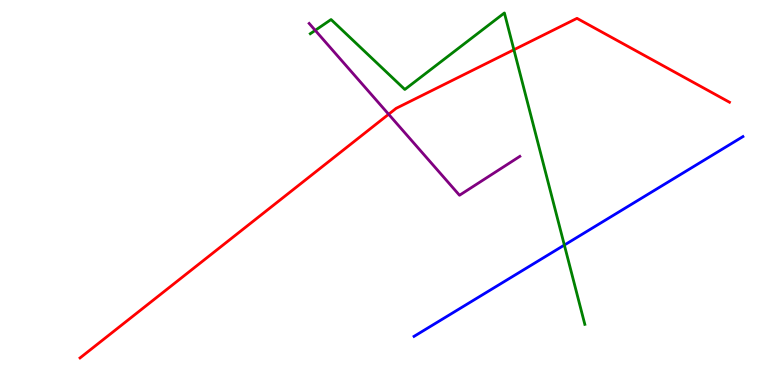[{'lines': ['blue', 'red'], 'intersections': []}, {'lines': ['green', 'red'], 'intersections': [{'x': 6.63, 'y': 8.71}]}, {'lines': ['purple', 'red'], 'intersections': [{'x': 5.01, 'y': 7.03}]}, {'lines': ['blue', 'green'], 'intersections': [{'x': 7.28, 'y': 3.63}]}, {'lines': ['blue', 'purple'], 'intersections': []}, {'lines': ['green', 'purple'], 'intersections': [{'x': 4.07, 'y': 9.21}]}]